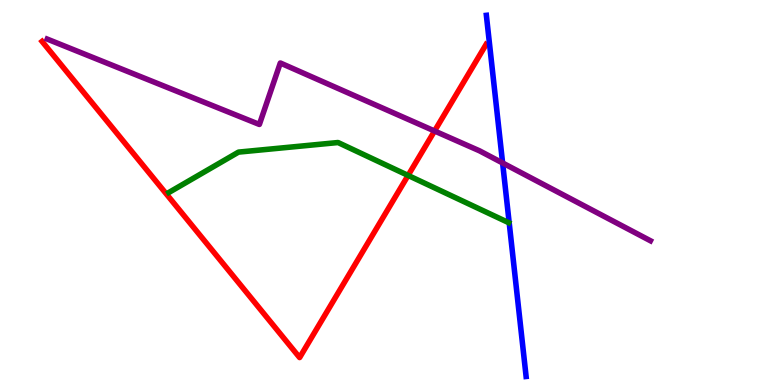[{'lines': ['blue', 'red'], 'intersections': []}, {'lines': ['green', 'red'], 'intersections': [{'x': 5.27, 'y': 5.44}]}, {'lines': ['purple', 'red'], 'intersections': [{'x': 5.61, 'y': 6.6}]}, {'lines': ['blue', 'green'], 'intersections': []}, {'lines': ['blue', 'purple'], 'intersections': [{'x': 6.49, 'y': 5.77}]}, {'lines': ['green', 'purple'], 'intersections': []}]